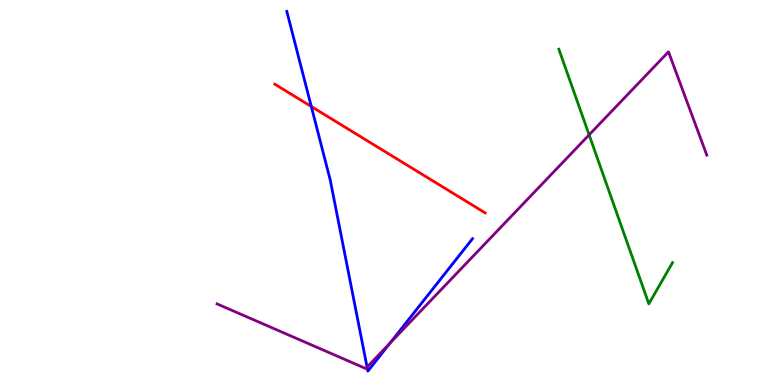[{'lines': ['blue', 'red'], 'intersections': [{'x': 4.02, 'y': 7.23}]}, {'lines': ['green', 'red'], 'intersections': []}, {'lines': ['purple', 'red'], 'intersections': []}, {'lines': ['blue', 'green'], 'intersections': []}, {'lines': ['blue', 'purple'], 'intersections': [{'x': 4.74, 'y': 0.465}, {'x': 5.03, 'y': 1.09}]}, {'lines': ['green', 'purple'], 'intersections': [{'x': 7.6, 'y': 6.5}]}]